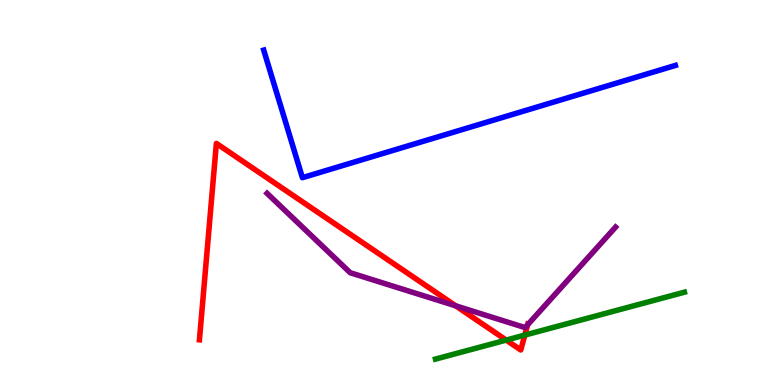[{'lines': ['blue', 'red'], 'intersections': []}, {'lines': ['green', 'red'], 'intersections': [{'x': 6.53, 'y': 1.17}, {'x': 6.77, 'y': 1.3}]}, {'lines': ['purple', 'red'], 'intersections': [{'x': 5.88, 'y': 2.06}, {'x': 6.81, 'y': 1.56}]}, {'lines': ['blue', 'green'], 'intersections': []}, {'lines': ['blue', 'purple'], 'intersections': []}, {'lines': ['green', 'purple'], 'intersections': []}]